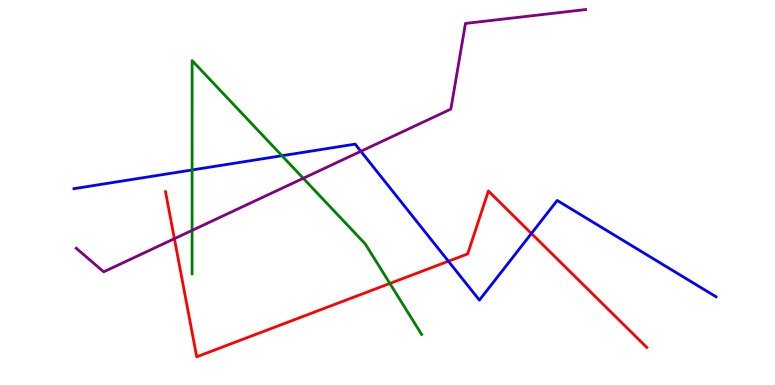[{'lines': ['blue', 'red'], 'intersections': [{'x': 5.79, 'y': 3.22}, {'x': 6.86, 'y': 3.94}]}, {'lines': ['green', 'red'], 'intersections': [{'x': 5.03, 'y': 2.64}]}, {'lines': ['purple', 'red'], 'intersections': [{'x': 2.25, 'y': 3.8}]}, {'lines': ['blue', 'green'], 'intersections': [{'x': 2.48, 'y': 5.59}, {'x': 3.64, 'y': 5.96}]}, {'lines': ['blue', 'purple'], 'intersections': [{'x': 4.66, 'y': 6.07}]}, {'lines': ['green', 'purple'], 'intersections': [{'x': 2.48, 'y': 4.02}, {'x': 3.91, 'y': 5.37}]}]